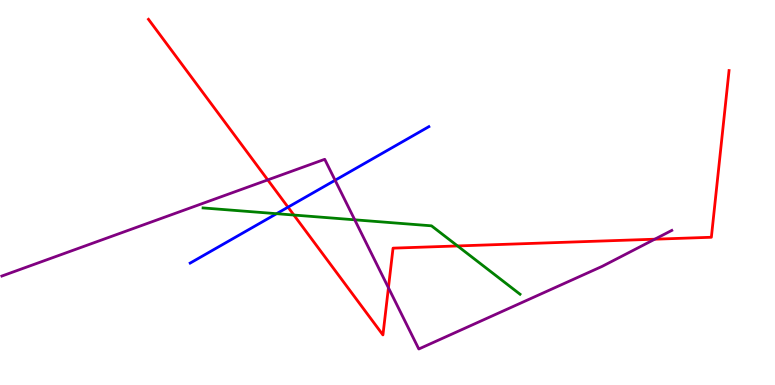[{'lines': ['blue', 'red'], 'intersections': [{'x': 3.72, 'y': 4.62}]}, {'lines': ['green', 'red'], 'intersections': [{'x': 3.79, 'y': 4.41}, {'x': 5.9, 'y': 3.61}]}, {'lines': ['purple', 'red'], 'intersections': [{'x': 3.46, 'y': 5.33}, {'x': 5.01, 'y': 2.53}, {'x': 8.45, 'y': 3.79}]}, {'lines': ['blue', 'green'], 'intersections': [{'x': 3.57, 'y': 4.45}]}, {'lines': ['blue', 'purple'], 'intersections': [{'x': 4.32, 'y': 5.32}]}, {'lines': ['green', 'purple'], 'intersections': [{'x': 4.58, 'y': 4.29}]}]